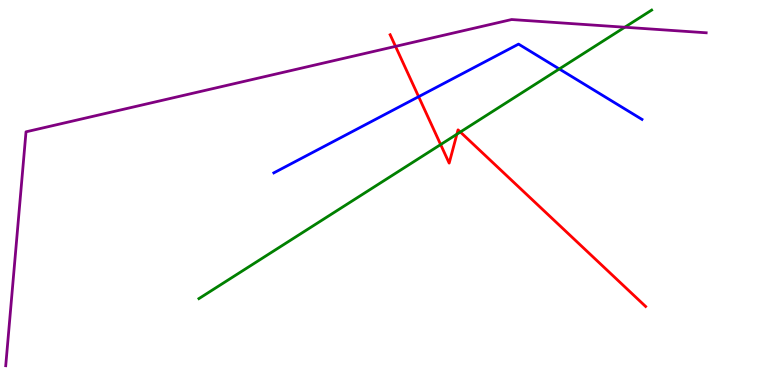[{'lines': ['blue', 'red'], 'intersections': [{'x': 5.4, 'y': 7.49}]}, {'lines': ['green', 'red'], 'intersections': [{'x': 5.69, 'y': 6.25}, {'x': 5.9, 'y': 6.51}, {'x': 5.94, 'y': 6.57}]}, {'lines': ['purple', 'red'], 'intersections': [{'x': 5.1, 'y': 8.8}]}, {'lines': ['blue', 'green'], 'intersections': [{'x': 7.22, 'y': 8.21}]}, {'lines': ['blue', 'purple'], 'intersections': []}, {'lines': ['green', 'purple'], 'intersections': [{'x': 8.06, 'y': 9.29}]}]